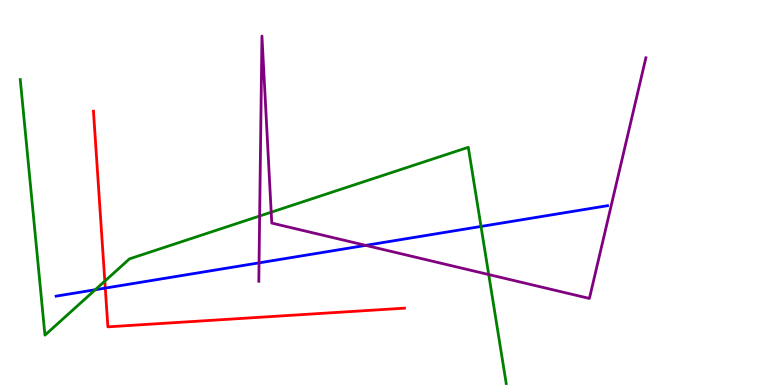[{'lines': ['blue', 'red'], 'intersections': [{'x': 1.36, 'y': 2.52}]}, {'lines': ['green', 'red'], 'intersections': [{'x': 1.35, 'y': 2.7}]}, {'lines': ['purple', 'red'], 'intersections': []}, {'lines': ['blue', 'green'], 'intersections': [{'x': 1.23, 'y': 2.47}, {'x': 6.21, 'y': 4.12}]}, {'lines': ['blue', 'purple'], 'intersections': [{'x': 3.34, 'y': 3.17}, {'x': 4.72, 'y': 3.63}]}, {'lines': ['green', 'purple'], 'intersections': [{'x': 3.35, 'y': 4.39}, {'x': 3.5, 'y': 4.49}, {'x': 6.31, 'y': 2.87}]}]